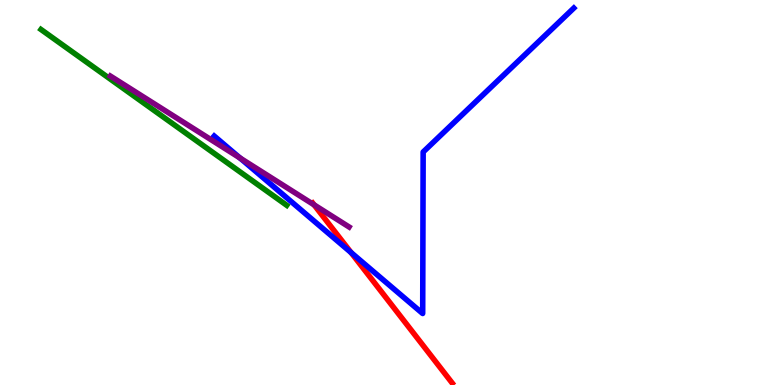[{'lines': ['blue', 'red'], 'intersections': [{'x': 4.53, 'y': 3.44}]}, {'lines': ['green', 'red'], 'intersections': []}, {'lines': ['purple', 'red'], 'intersections': [{'x': 4.05, 'y': 4.68}]}, {'lines': ['blue', 'green'], 'intersections': []}, {'lines': ['blue', 'purple'], 'intersections': [{'x': 3.1, 'y': 5.9}]}, {'lines': ['green', 'purple'], 'intersections': []}]